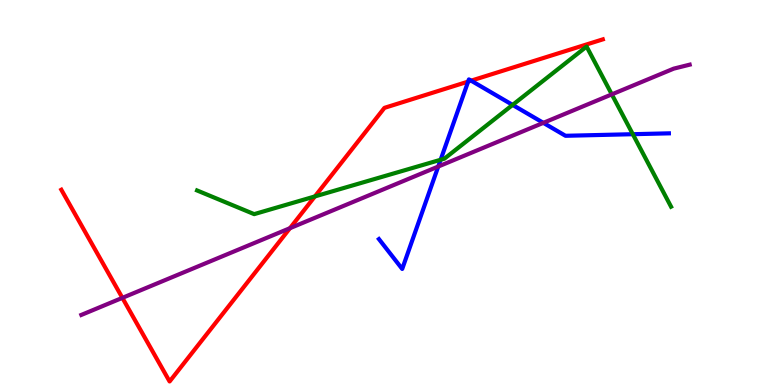[{'lines': ['blue', 'red'], 'intersections': [{'x': 6.04, 'y': 7.88}, {'x': 6.08, 'y': 7.9}]}, {'lines': ['green', 'red'], 'intersections': [{'x': 4.06, 'y': 4.9}]}, {'lines': ['purple', 'red'], 'intersections': [{'x': 1.58, 'y': 2.26}, {'x': 3.74, 'y': 4.07}]}, {'lines': ['blue', 'green'], 'intersections': [{'x': 5.69, 'y': 5.85}, {'x': 6.61, 'y': 7.28}, {'x': 8.17, 'y': 6.51}]}, {'lines': ['blue', 'purple'], 'intersections': [{'x': 5.65, 'y': 5.67}, {'x': 7.01, 'y': 6.81}]}, {'lines': ['green', 'purple'], 'intersections': [{'x': 7.89, 'y': 7.55}]}]